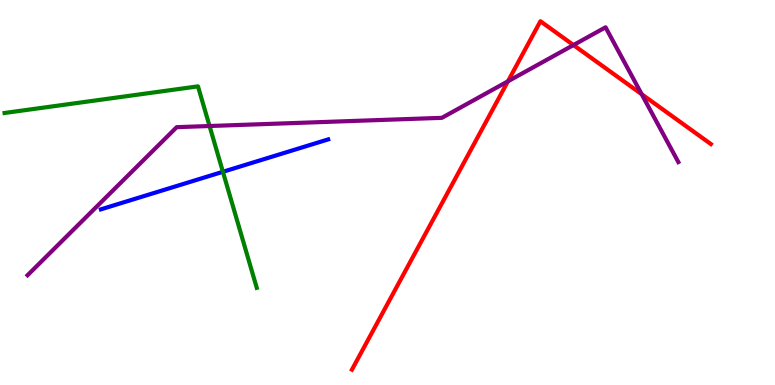[{'lines': ['blue', 'red'], 'intersections': []}, {'lines': ['green', 'red'], 'intersections': []}, {'lines': ['purple', 'red'], 'intersections': [{'x': 6.55, 'y': 7.89}, {'x': 7.4, 'y': 8.83}, {'x': 8.28, 'y': 7.55}]}, {'lines': ['blue', 'green'], 'intersections': [{'x': 2.88, 'y': 5.54}]}, {'lines': ['blue', 'purple'], 'intersections': []}, {'lines': ['green', 'purple'], 'intersections': [{'x': 2.7, 'y': 6.73}]}]